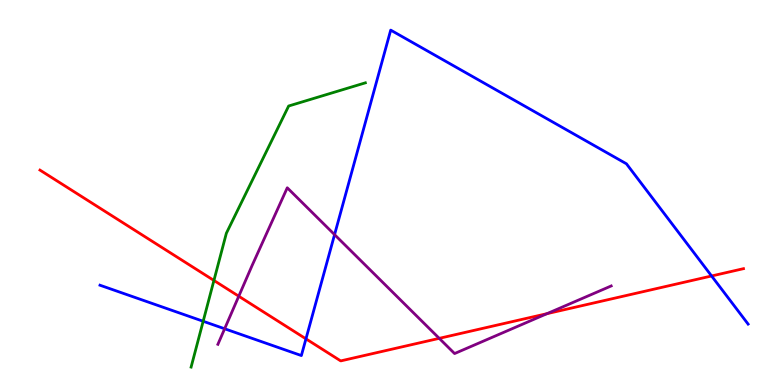[{'lines': ['blue', 'red'], 'intersections': [{'x': 3.95, 'y': 1.2}, {'x': 9.18, 'y': 2.83}]}, {'lines': ['green', 'red'], 'intersections': [{'x': 2.76, 'y': 2.72}]}, {'lines': ['purple', 'red'], 'intersections': [{'x': 3.08, 'y': 2.31}, {'x': 5.67, 'y': 1.21}, {'x': 7.06, 'y': 1.85}]}, {'lines': ['blue', 'green'], 'intersections': [{'x': 2.62, 'y': 1.66}]}, {'lines': ['blue', 'purple'], 'intersections': [{'x': 2.9, 'y': 1.46}, {'x': 4.32, 'y': 3.91}]}, {'lines': ['green', 'purple'], 'intersections': []}]